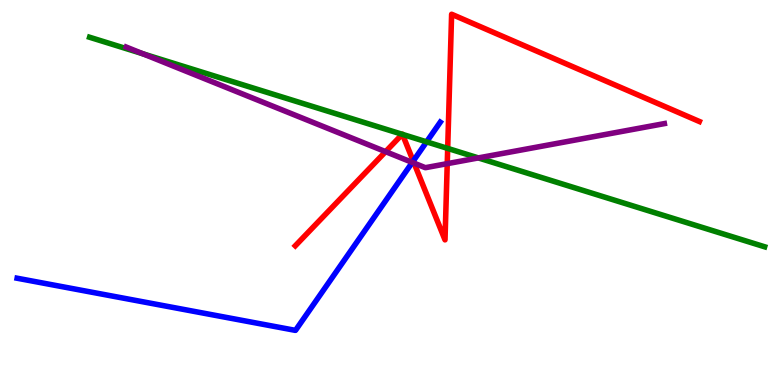[{'lines': ['blue', 'red'], 'intersections': [{'x': 5.33, 'y': 5.82}]}, {'lines': ['green', 'red'], 'intersections': [{'x': 5.19, 'y': 6.51}, {'x': 5.19, 'y': 6.51}, {'x': 5.78, 'y': 6.15}]}, {'lines': ['purple', 'red'], 'intersections': [{'x': 4.98, 'y': 6.06}, {'x': 5.34, 'y': 5.76}, {'x': 5.77, 'y': 5.75}]}, {'lines': ['blue', 'green'], 'intersections': [{'x': 5.5, 'y': 6.32}]}, {'lines': ['blue', 'purple'], 'intersections': [{'x': 5.32, 'y': 5.78}]}, {'lines': ['green', 'purple'], 'intersections': [{'x': 1.84, 'y': 8.6}, {'x': 6.17, 'y': 5.9}]}]